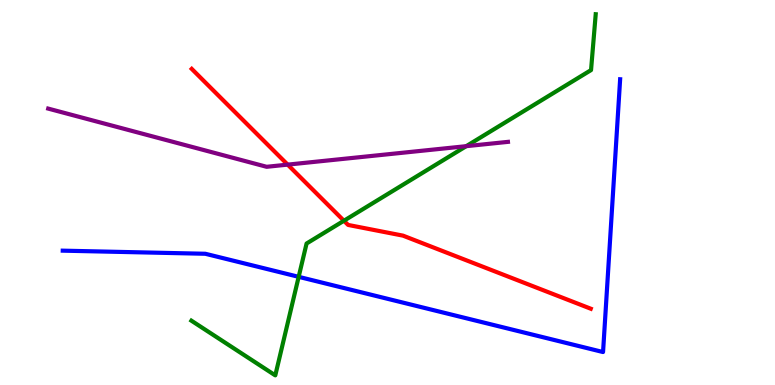[{'lines': ['blue', 'red'], 'intersections': []}, {'lines': ['green', 'red'], 'intersections': [{'x': 4.44, 'y': 4.27}]}, {'lines': ['purple', 'red'], 'intersections': [{'x': 3.71, 'y': 5.72}]}, {'lines': ['blue', 'green'], 'intersections': [{'x': 3.85, 'y': 2.81}]}, {'lines': ['blue', 'purple'], 'intersections': []}, {'lines': ['green', 'purple'], 'intersections': [{'x': 6.02, 'y': 6.2}]}]